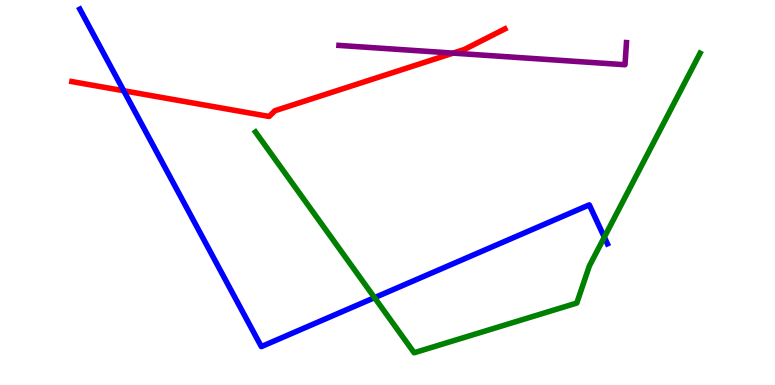[{'lines': ['blue', 'red'], 'intersections': [{'x': 1.6, 'y': 7.64}]}, {'lines': ['green', 'red'], 'intersections': []}, {'lines': ['purple', 'red'], 'intersections': [{'x': 5.85, 'y': 8.62}]}, {'lines': ['blue', 'green'], 'intersections': [{'x': 4.83, 'y': 2.27}, {'x': 7.8, 'y': 3.84}]}, {'lines': ['blue', 'purple'], 'intersections': []}, {'lines': ['green', 'purple'], 'intersections': []}]